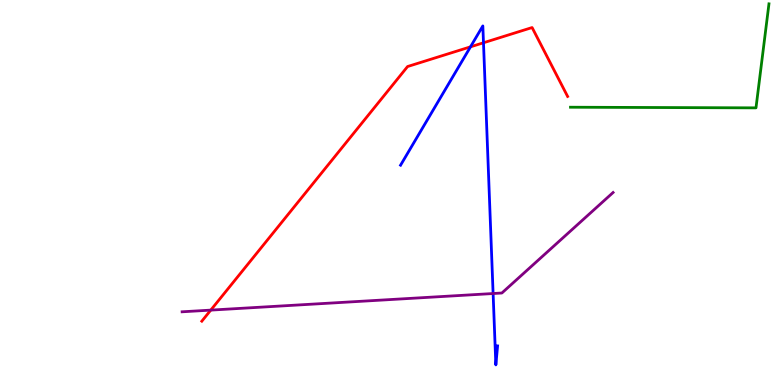[{'lines': ['blue', 'red'], 'intersections': [{'x': 6.07, 'y': 8.78}, {'x': 6.24, 'y': 8.89}]}, {'lines': ['green', 'red'], 'intersections': []}, {'lines': ['purple', 'red'], 'intersections': [{'x': 2.72, 'y': 1.95}]}, {'lines': ['blue', 'green'], 'intersections': []}, {'lines': ['blue', 'purple'], 'intersections': [{'x': 6.36, 'y': 2.38}]}, {'lines': ['green', 'purple'], 'intersections': []}]